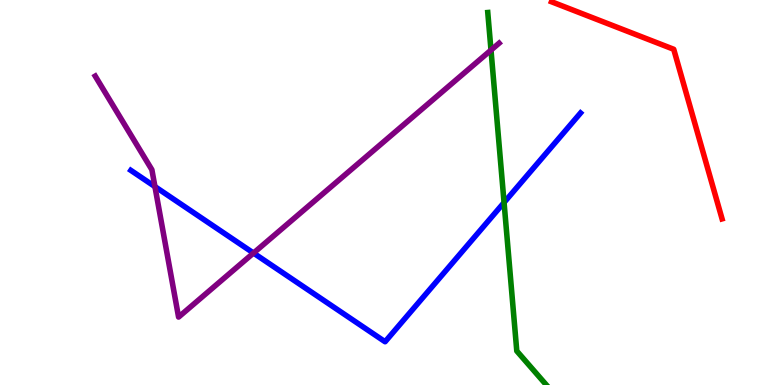[{'lines': ['blue', 'red'], 'intersections': []}, {'lines': ['green', 'red'], 'intersections': []}, {'lines': ['purple', 'red'], 'intersections': []}, {'lines': ['blue', 'green'], 'intersections': [{'x': 6.5, 'y': 4.74}]}, {'lines': ['blue', 'purple'], 'intersections': [{'x': 2.0, 'y': 5.15}, {'x': 3.27, 'y': 3.43}]}, {'lines': ['green', 'purple'], 'intersections': [{'x': 6.34, 'y': 8.7}]}]